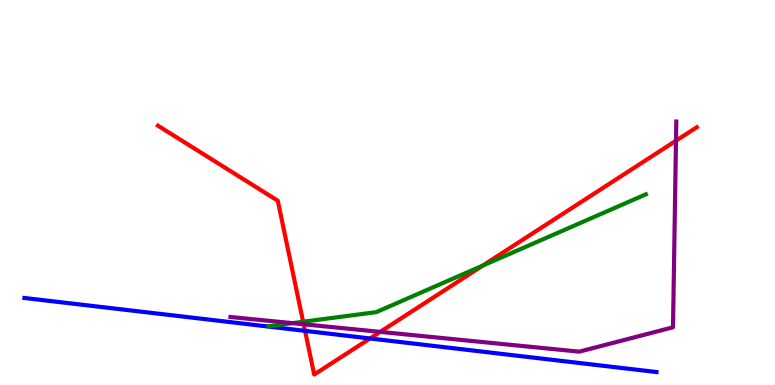[{'lines': ['blue', 'red'], 'intersections': [{'x': 3.94, 'y': 1.41}, {'x': 4.77, 'y': 1.21}]}, {'lines': ['green', 'red'], 'intersections': [{'x': 3.91, 'y': 1.64}, {'x': 6.23, 'y': 3.1}]}, {'lines': ['purple', 'red'], 'intersections': [{'x': 3.92, 'y': 1.58}, {'x': 4.91, 'y': 1.38}, {'x': 8.72, 'y': 6.34}]}, {'lines': ['blue', 'green'], 'intersections': []}, {'lines': ['blue', 'purple'], 'intersections': []}, {'lines': ['green', 'purple'], 'intersections': [{'x': 3.77, 'y': 1.61}]}]